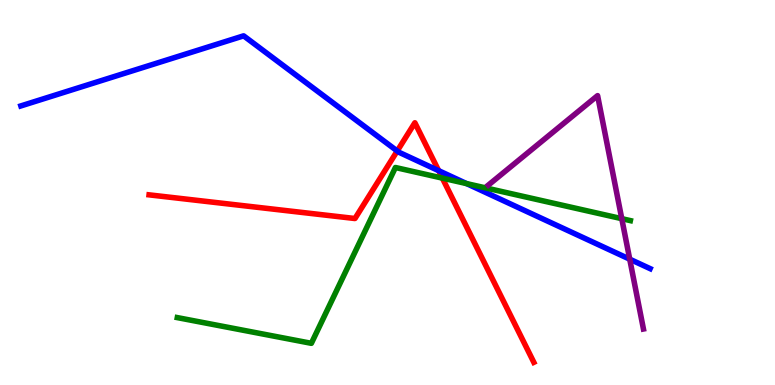[{'lines': ['blue', 'red'], 'intersections': [{'x': 5.13, 'y': 6.08}, {'x': 5.66, 'y': 5.57}]}, {'lines': ['green', 'red'], 'intersections': [{'x': 5.71, 'y': 5.37}]}, {'lines': ['purple', 'red'], 'intersections': []}, {'lines': ['blue', 'green'], 'intersections': [{'x': 6.02, 'y': 5.23}]}, {'lines': ['blue', 'purple'], 'intersections': [{'x': 8.13, 'y': 3.27}]}, {'lines': ['green', 'purple'], 'intersections': [{'x': 8.02, 'y': 4.32}]}]